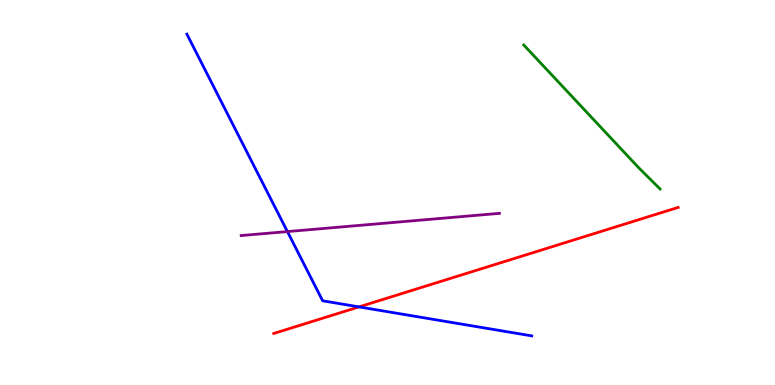[{'lines': ['blue', 'red'], 'intersections': [{'x': 4.63, 'y': 2.03}]}, {'lines': ['green', 'red'], 'intersections': []}, {'lines': ['purple', 'red'], 'intersections': []}, {'lines': ['blue', 'green'], 'intersections': []}, {'lines': ['blue', 'purple'], 'intersections': [{'x': 3.71, 'y': 3.98}]}, {'lines': ['green', 'purple'], 'intersections': []}]